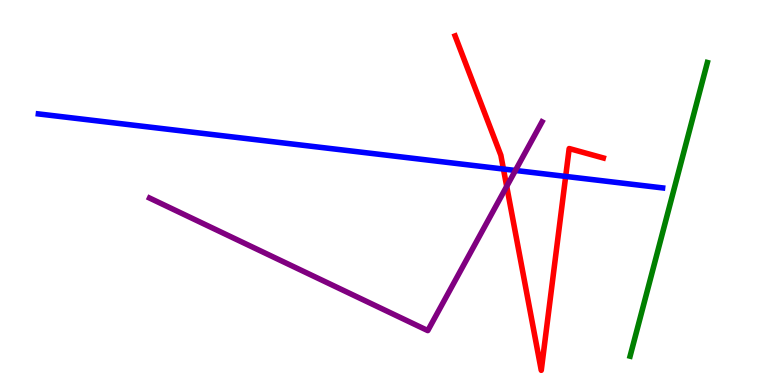[{'lines': ['blue', 'red'], 'intersections': [{'x': 6.5, 'y': 5.61}, {'x': 7.3, 'y': 5.42}]}, {'lines': ['green', 'red'], 'intersections': []}, {'lines': ['purple', 'red'], 'intersections': [{'x': 6.54, 'y': 5.16}]}, {'lines': ['blue', 'green'], 'intersections': []}, {'lines': ['blue', 'purple'], 'intersections': [{'x': 6.65, 'y': 5.57}]}, {'lines': ['green', 'purple'], 'intersections': []}]